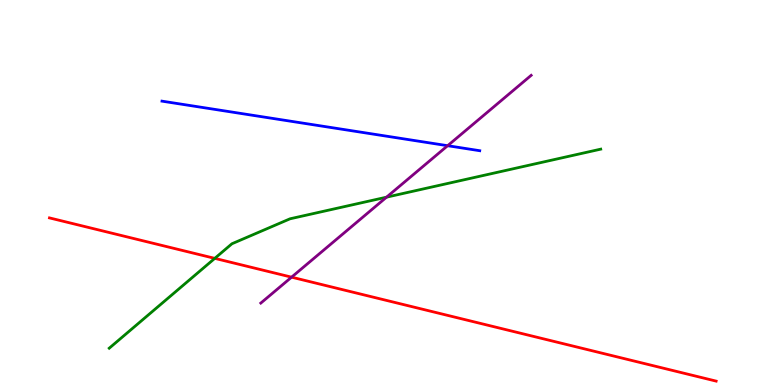[{'lines': ['blue', 'red'], 'intersections': []}, {'lines': ['green', 'red'], 'intersections': [{'x': 2.77, 'y': 3.29}]}, {'lines': ['purple', 'red'], 'intersections': [{'x': 3.76, 'y': 2.8}]}, {'lines': ['blue', 'green'], 'intersections': []}, {'lines': ['blue', 'purple'], 'intersections': [{'x': 5.78, 'y': 6.22}]}, {'lines': ['green', 'purple'], 'intersections': [{'x': 4.99, 'y': 4.88}]}]